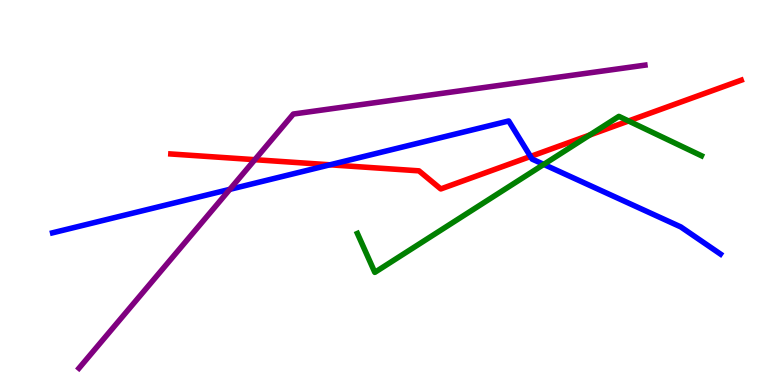[{'lines': ['blue', 'red'], 'intersections': [{'x': 4.26, 'y': 5.72}, {'x': 6.85, 'y': 5.94}]}, {'lines': ['green', 'red'], 'intersections': [{'x': 7.61, 'y': 6.49}, {'x': 8.11, 'y': 6.86}]}, {'lines': ['purple', 'red'], 'intersections': [{'x': 3.29, 'y': 5.85}]}, {'lines': ['blue', 'green'], 'intersections': [{'x': 7.02, 'y': 5.73}]}, {'lines': ['blue', 'purple'], 'intersections': [{'x': 2.97, 'y': 5.08}]}, {'lines': ['green', 'purple'], 'intersections': []}]